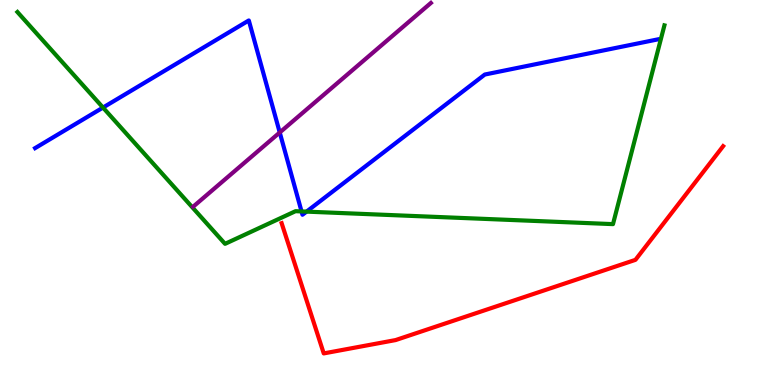[{'lines': ['blue', 'red'], 'intersections': []}, {'lines': ['green', 'red'], 'intersections': []}, {'lines': ['purple', 'red'], 'intersections': []}, {'lines': ['blue', 'green'], 'intersections': [{'x': 1.33, 'y': 7.21}, {'x': 3.89, 'y': 4.51}, {'x': 3.96, 'y': 4.5}]}, {'lines': ['blue', 'purple'], 'intersections': [{'x': 3.61, 'y': 6.56}]}, {'lines': ['green', 'purple'], 'intersections': []}]